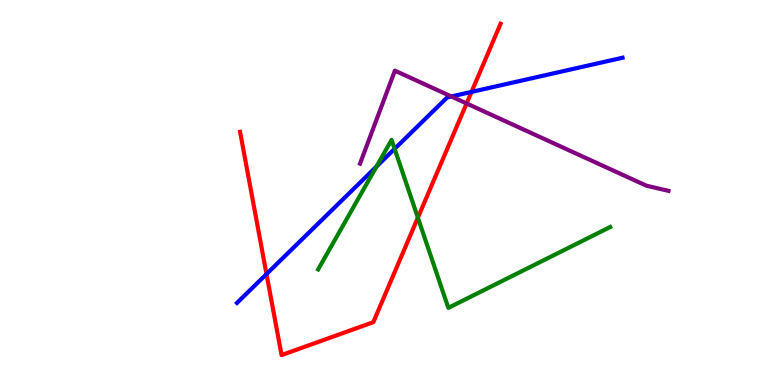[{'lines': ['blue', 'red'], 'intersections': [{'x': 3.44, 'y': 2.88}, {'x': 6.08, 'y': 7.61}]}, {'lines': ['green', 'red'], 'intersections': [{'x': 5.39, 'y': 4.35}]}, {'lines': ['purple', 'red'], 'intersections': [{'x': 6.02, 'y': 7.31}]}, {'lines': ['blue', 'green'], 'intersections': [{'x': 4.86, 'y': 5.67}, {'x': 5.09, 'y': 6.13}]}, {'lines': ['blue', 'purple'], 'intersections': [{'x': 5.82, 'y': 7.49}]}, {'lines': ['green', 'purple'], 'intersections': []}]